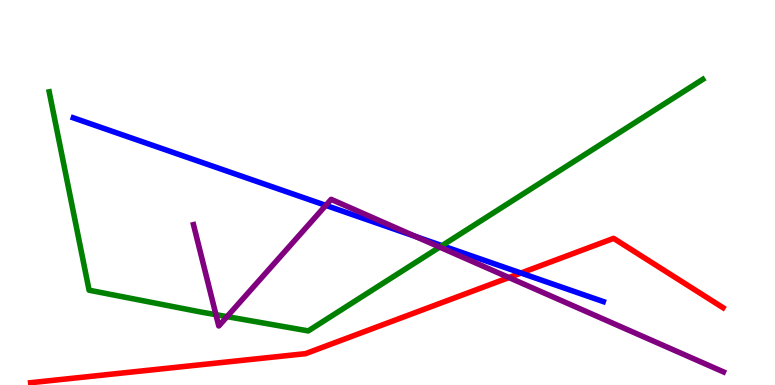[{'lines': ['blue', 'red'], 'intersections': [{'x': 6.72, 'y': 2.91}]}, {'lines': ['green', 'red'], 'intersections': []}, {'lines': ['purple', 'red'], 'intersections': [{'x': 6.57, 'y': 2.79}]}, {'lines': ['blue', 'green'], 'intersections': [{'x': 5.7, 'y': 3.62}]}, {'lines': ['blue', 'purple'], 'intersections': [{'x': 4.2, 'y': 4.67}, {'x': 5.36, 'y': 3.86}]}, {'lines': ['green', 'purple'], 'intersections': [{'x': 2.79, 'y': 1.83}, {'x': 2.93, 'y': 1.78}, {'x': 5.67, 'y': 3.58}]}]